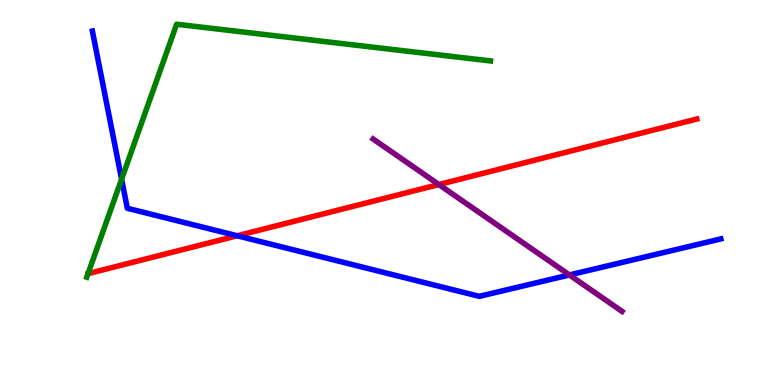[{'lines': ['blue', 'red'], 'intersections': [{'x': 3.06, 'y': 3.88}]}, {'lines': ['green', 'red'], 'intersections': []}, {'lines': ['purple', 'red'], 'intersections': [{'x': 5.66, 'y': 5.21}]}, {'lines': ['blue', 'green'], 'intersections': [{'x': 1.57, 'y': 5.35}]}, {'lines': ['blue', 'purple'], 'intersections': [{'x': 7.35, 'y': 2.86}]}, {'lines': ['green', 'purple'], 'intersections': []}]